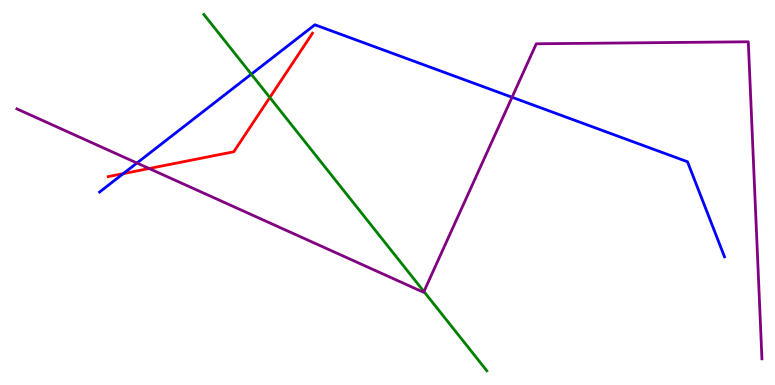[{'lines': ['blue', 'red'], 'intersections': [{'x': 1.59, 'y': 5.49}]}, {'lines': ['green', 'red'], 'intersections': [{'x': 3.48, 'y': 7.47}]}, {'lines': ['purple', 'red'], 'intersections': [{'x': 1.92, 'y': 5.62}]}, {'lines': ['blue', 'green'], 'intersections': [{'x': 3.24, 'y': 8.07}]}, {'lines': ['blue', 'purple'], 'intersections': [{'x': 1.77, 'y': 5.77}, {'x': 6.61, 'y': 7.47}]}, {'lines': ['green', 'purple'], 'intersections': [{'x': 5.47, 'y': 2.43}]}]